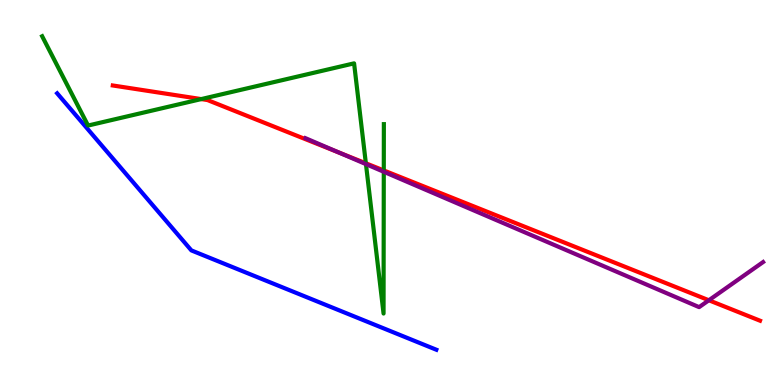[{'lines': ['blue', 'red'], 'intersections': []}, {'lines': ['green', 'red'], 'intersections': [{'x': 2.6, 'y': 7.43}, {'x': 4.72, 'y': 5.76}, {'x': 4.95, 'y': 5.57}]}, {'lines': ['purple', 'red'], 'intersections': [{'x': 4.37, 'y': 6.04}, {'x': 9.15, 'y': 2.2}]}, {'lines': ['blue', 'green'], 'intersections': []}, {'lines': ['blue', 'purple'], 'intersections': []}, {'lines': ['green', 'purple'], 'intersections': [{'x': 4.72, 'y': 5.74}, {'x': 4.95, 'y': 5.54}]}]